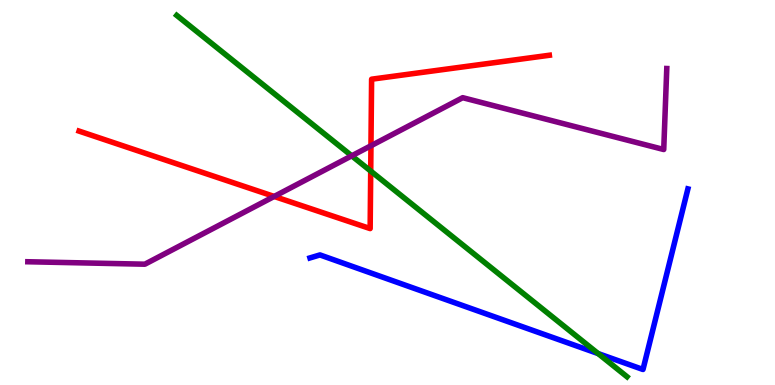[{'lines': ['blue', 'red'], 'intersections': []}, {'lines': ['green', 'red'], 'intersections': [{'x': 4.78, 'y': 5.56}]}, {'lines': ['purple', 'red'], 'intersections': [{'x': 3.54, 'y': 4.9}, {'x': 4.79, 'y': 6.21}]}, {'lines': ['blue', 'green'], 'intersections': [{'x': 7.72, 'y': 0.816}]}, {'lines': ['blue', 'purple'], 'intersections': []}, {'lines': ['green', 'purple'], 'intersections': [{'x': 4.54, 'y': 5.95}]}]